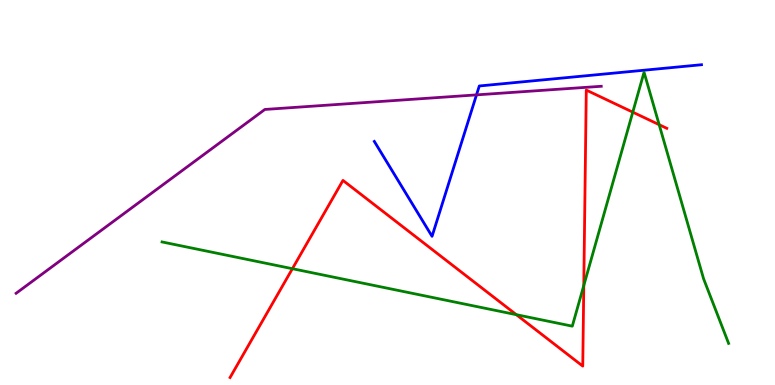[{'lines': ['blue', 'red'], 'intersections': []}, {'lines': ['green', 'red'], 'intersections': [{'x': 3.77, 'y': 3.02}, {'x': 6.66, 'y': 1.83}, {'x': 7.53, 'y': 2.58}, {'x': 8.16, 'y': 7.09}, {'x': 8.51, 'y': 6.76}]}, {'lines': ['purple', 'red'], 'intersections': []}, {'lines': ['blue', 'green'], 'intersections': []}, {'lines': ['blue', 'purple'], 'intersections': [{'x': 6.15, 'y': 7.54}]}, {'lines': ['green', 'purple'], 'intersections': []}]